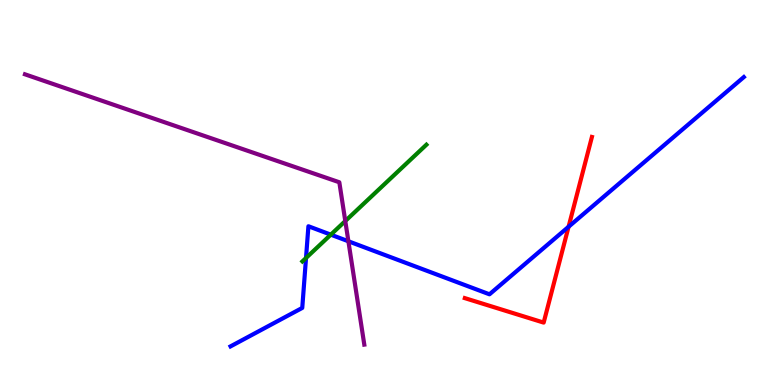[{'lines': ['blue', 'red'], 'intersections': [{'x': 7.34, 'y': 4.11}]}, {'lines': ['green', 'red'], 'intersections': []}, {'lines': ['purple', 'red'], 'intersections': []}, {'lines': ['blue', 'green'], 'intersections': [{'x': 3.95, 'y': 3.3}, {'x': 4.27, 'y': 3.9}]}, {'lines': ['blue', 'purple'], 'intersections': [{'x': 4.5, 'y': 3.73}]}, {'lines': ['green', 'purple'], 'intersections': [{'x': 4.46, 'y': 4.26}]}]